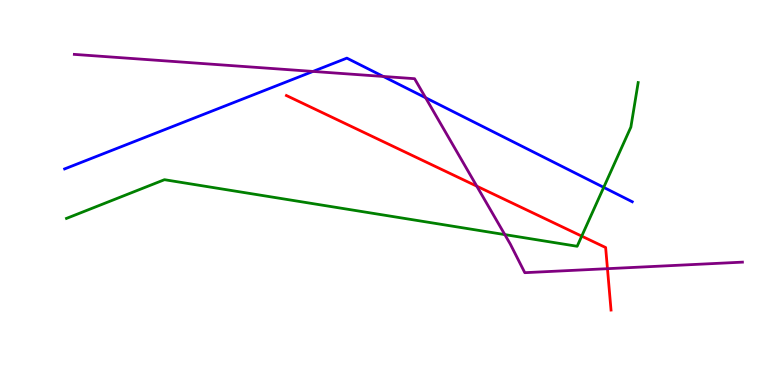[{'lines': ['blue', 'red'], 'intersections': []}, {'lines': ['green', 'red'], 'intersections': [{'x': 7.51, 'y': 3.87}]}, {'lines': ['purple', 'red'], 'intersections': [{'x': 6.15, 'y': 5.16}, {'x': 7.84, 'y': 3.02}]}, {'lines': ['blue', 'green'], 'intersections': [{'x': 7.79, 'y': 5.13}]}, {'lines': ['blue', 'purple'], 'intersections': [{'x': 4.04, 'y': 8.14}, {'x': 4.95, 'y': 8.01}, {'x': 5.49, 'y': 7.46}]}, {'lines': ['green', 'purple'], 'intersections': [{'x': 6.51, 'y': 3.91}]}]